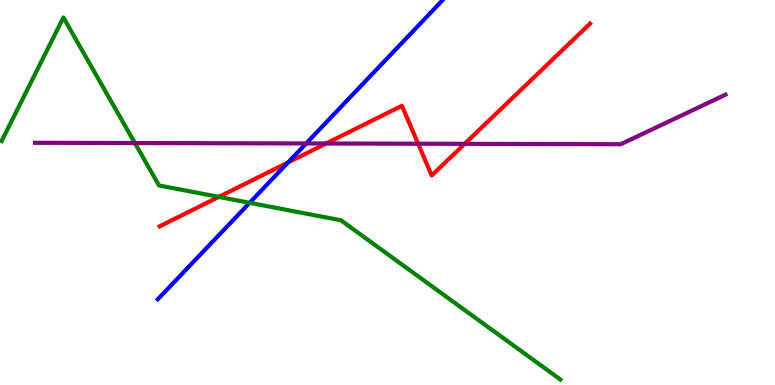[{'lines': ['blue', 'red'], 'intersections': [{'x': 3.72, 'y': 5.78}]}, {'lines': ['green', 'red'], 'intersections': [{'x': 2.82, 'y': 4.89}]}, {'lines': ['purple', 'red'], 'intersections': [{'x': 4.21, 'y': 6.27}, {'x': 5.4, 'y': 6.27}, {'x': 6.0, 'y': 6.26}]}, {'lines': ['blue', 'green'], 'intersections': [{'x': 3.22, 'y': 4.73}]}, {'lines': ['blue', 'purple'], 'intersections': [{'x': 3.95, 'y': 6.27}]}, {'lines': ['green', 'purple'], 'intersections': [{'x': 1.74, 'y': 6.28}]}]